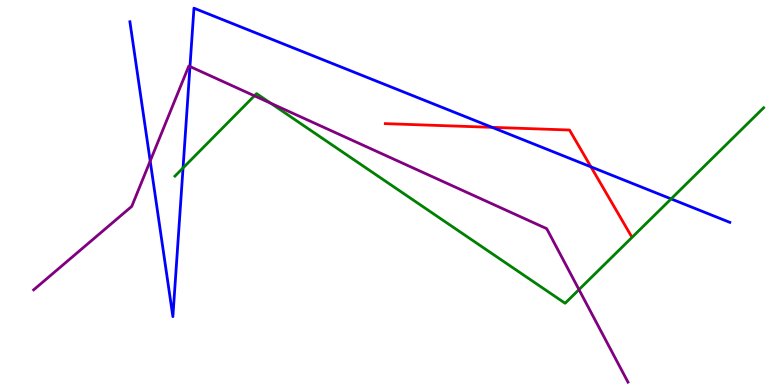[{'lines': ['blue', 'red'], 'intersections': [{'x': 6.35, 'y': 6.69}, {'x': 7.63, 'y': 5.67}]}, {'lines': ['green', 'red'], 'intersections': []}, {'lines': ['purple', 'red'], 'intersections': []}, {'lines': ['blue', 'green'], 'intersections': [{'x': 2.36, 'y': 5.64}, {'x': 8.66, 'y': 4.83}]}, {'lines': ['blue', 'purple'], 'intersections': [{'x': 1.94, 'y': 5.82}, {'x': 2.45, 'y': 8.27}]}, {'lines': ['green', 'purple'], 'intersections': [{'x': 3.28, 'y': 7.51}, {'x': 3.49, 'y': 7.32}, {'x': 7.47, 'y': 2.48}]}]